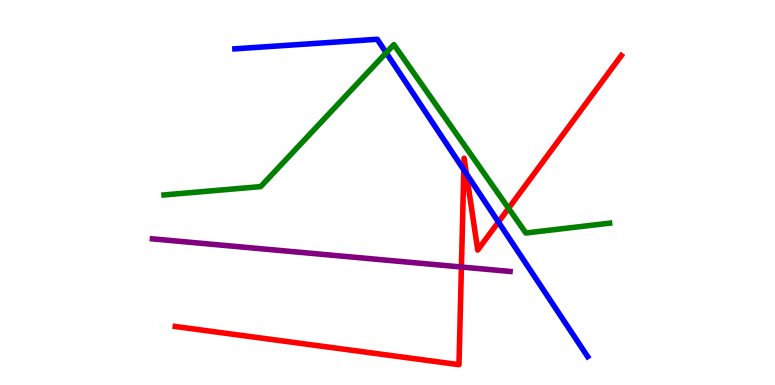[{'lines': ['blue', 'red'], 'intersections': [{'x': 5.98, 'y': 5.59}, {'x': 6.02, 'y': 5.49}, {'x': 6.43, 'y': 4.23}]}, {'lines': ['green', 'red'], 'intersections': [{'x': 6.56, 'y': 4.59}]}, {'lines': ['purple', 'red'], 'intersections': [{'x': 5.95, 'y': 3.06}]}, {'lines': ['blue', 'green'], 'intersections': [{'x': 4.98, 'y': 8.63}]}, {'lines': ['blue', 'purple'], 'intersections': []}, {'lines': ['green', 'purple'], 'intersections': []}]